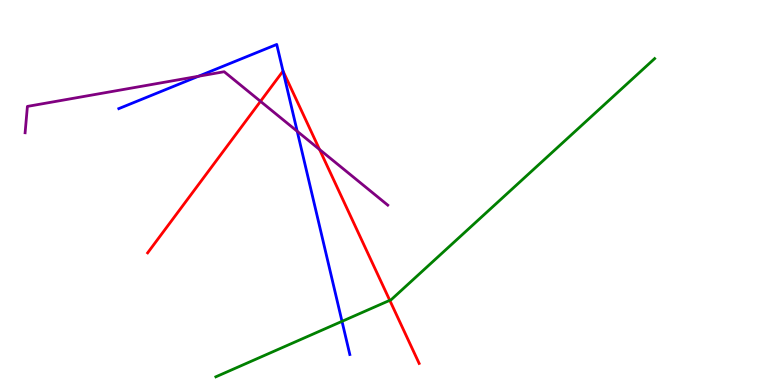[{'lines': ['blue', 'red'], 'intersections': [{'x': 3.65, 'y': 8.15}]}, {'lines': ['green', 'red'], 'intersections': [{'x': 5.03, 'y': 2.2}]}, {'lines': ['purple', 'red'], 'intersections': [{'x': 3.36, 'y': 7.37}, {'x': 4.12, 'y': 6.12}]}, {'lines': ['blue', 'green'], 'intersections': [{'x': 4.41, 'y': 1.65}]}, {'lines': ['blue', 'purple'], 'intersections': [{'x': 2.56, 'y': 8.02}, {'x': 3.83, 'y': 6.59}]}, {'lines': ['green', 'purple'], 'intersections': []}]